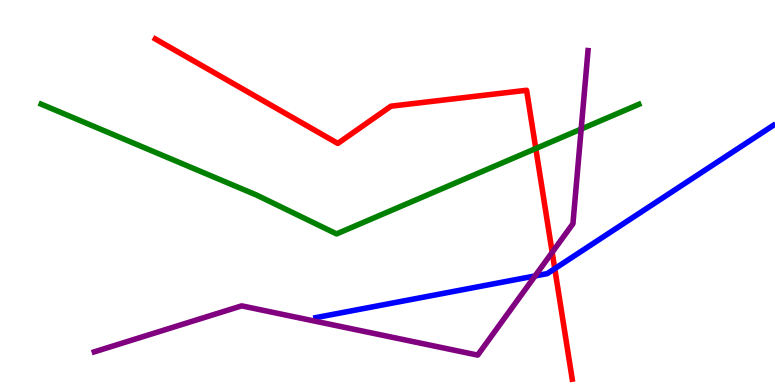[{'lines': ['blue', 'red'], 'intersections': [{'x': 7.16, 'y': 3.02}]}, {'lines': ['green', 'red'], 'intersections': [{'x': 6.91, 'y': 6.14}]}, {'lines': ['purple', 'red'], 'intersections': [{'x': 7.12, 'y': 3.45}]}, {'lines': ['blue', 'green'], 'intersections': []}, {'lines': ['blue', 'purple'], 'intersections': [{'x': 6.9, 'y': 2.83}]}, {'lines': ['green', 'purple'], 'intersections': [{'x': 7.5, 'y': 6.65}]}]